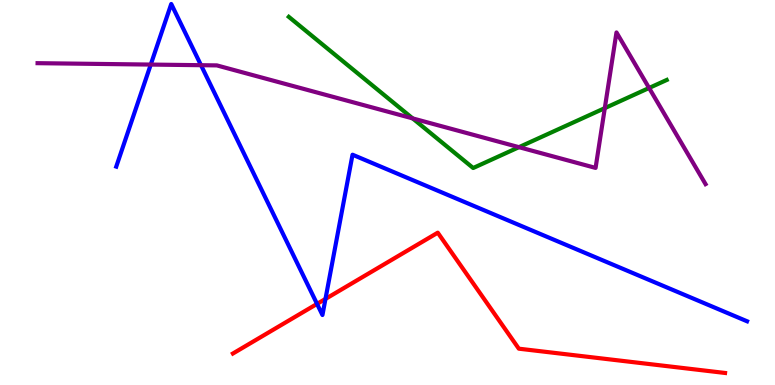[{'lines': ['blue', 'red'], 'intersections': [{'x': 4.09, 'y': 2.11}, {'x': 4.2, 'y': 2.24}]}, {'lines': ['green', 'red'], 'intersections': []}, {'lines': ['purple', 'red'], 'intersections': []}, {'lines': ['blue', 'green'], 'intersections': []}, {'lines': ['blue', 'purple'], 'intersections': [{'x': 1.95, 'y': 8.32}, {'x': 2.59, 'y': 8.31}]}, {'lines': ['green', 'purple'], 'intersections': [{'x': 5.32, 'y': 6.92}, {'x': 6.7, 'y': 6.18}, {'x': 7.8, 'y': 7.19}, {'x': 8.38, 'y': 7.71}]}]